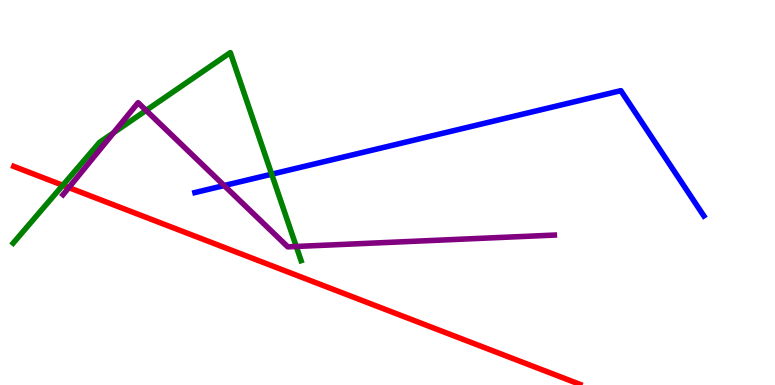[{'lines': ['blue', 'red'], 'intersections': []}, {'lines': ['green', 'red'], 'intersections': [{'x': 0.81, 'y': 5.19}]}, {'lines': ['purple', 'red'], 'intersections': [{'x': 0.888, 'y': 5.13}]}, {'lines': ['blue', 'green'], 'intersections': [{'x': 3.51, 'y': 5.48}]}, {'lines': ['blue', 'purple'], 'intersections': [{'x': 2.89, 'y': 5.18}]}, {'lines': ['green', 'purple'], 'intersections': [{'x': 1.47, 'y': 6.55}, {'x': 1.89, 'y': 7.13}, {'x': 3.82, 'y': 3.6}]}]